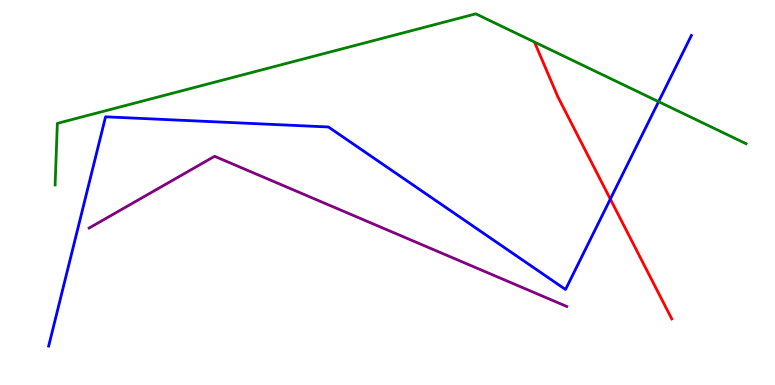[{'lines': ['blue', 'red'], 'intersections': [{'x': 7.88, 'y': 4.83}]}, {'lines': ['green', 'red'], 'intersections': []}, {'lines': ['purple', 'red'], 'intersections': []}, {'lines': ['blue', 'green'], 'intersections': [{'x': 8.5, 'y': 7.36}]}, {'lines': ['blue', 'purple'], 'intersections': []}, {'lines': ['green', 'purple'], 'intersections': []}]